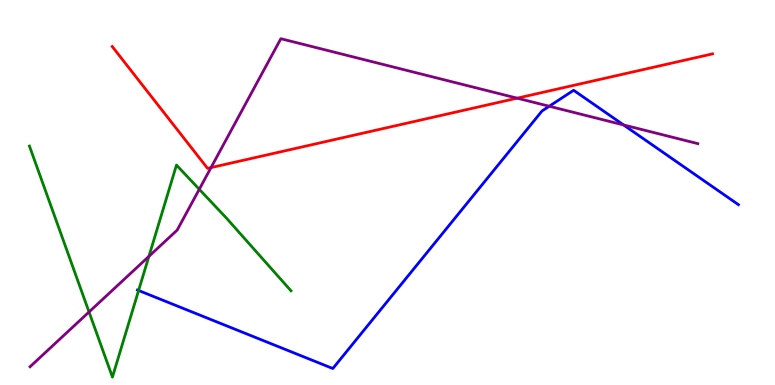[{'lines': ['blue', 'red'], 'intersections': []}, {'lines': ['green', 'red'], 'intersections': []}, {'lines': ['purple', 'red'], 'intersections': [{'x': 2.72, 'y': 5.65}, {'x': 6.67, 'y': 7.45}]}, {'lines': ['blue', 'green'], 'intersections': [{'x': 1.79, 'y': 2.45}]}, {'lines': ['blue', 'purple'], 'intersections': [{'x': 7.09, 'y': 7.24}, {'x': 8.05, 'y': 6.75}]}, {'lines': ['green', 'purple'], 'intersections': [{'x': 1.15, 'y': 1.9}, {'x': 1.92, 'y': 3.34}, {'x': 2.57, 'y': 5.08}]}]